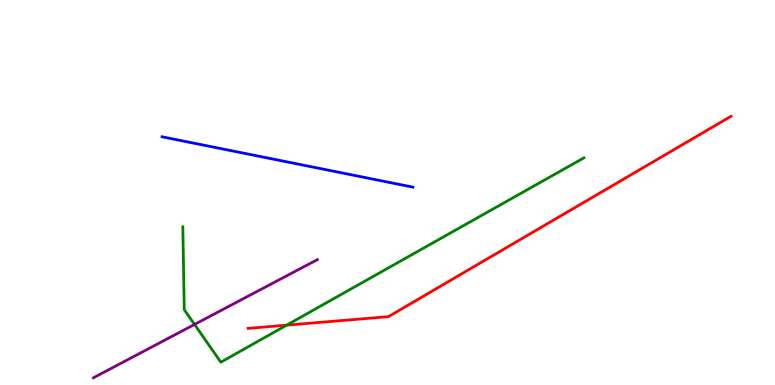[{'lines': ['blue', 'red'], 'intersections': []}, {'lines': ['green', 'red'], 'intersections': [{'x': 3.7, 'y': 1.55}]}, {'lines': ['purple', 'red'], 'intersections': []}, {'lines': ['blue', 'green'], 'intersections': []}, {'lines': ['blue', 'purple'], 'intersections': []}, {'lines': ['green', 'purple'], 'intersections': [{'x': 2.51, 'y': 1.57}]}]